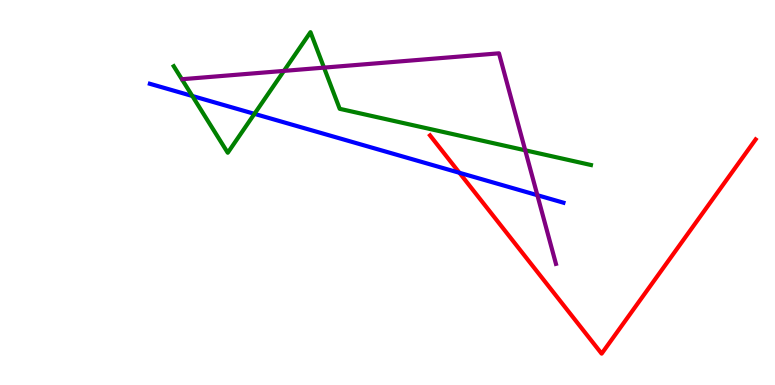[{'lines': ['blue', 'red'], 'intersections': [{'x': 5.93, 'y': 5.51}]}, {'lines': ['green', 'red'], 'intersections': []}, {'lines': ['purple', 'red'], 'intersections': []}, {'lines': ['blue', 'green'], 'intersections': [{'x': 2.48, 'y': 7.51}, {'x': 3.28, 'y': 7.04}]}, {'lines': ['blue', 'purple'], 'intersections': [{'x': 6.93, 'y': 4.93}]}, {'lines': ['green', 'purple'], 'intersections': [{'x': 3.66, 'y': 8.16}, {'x': 4.18, 'y': 8.24}, {'x': 6.78, 'y': 6.1}]}]